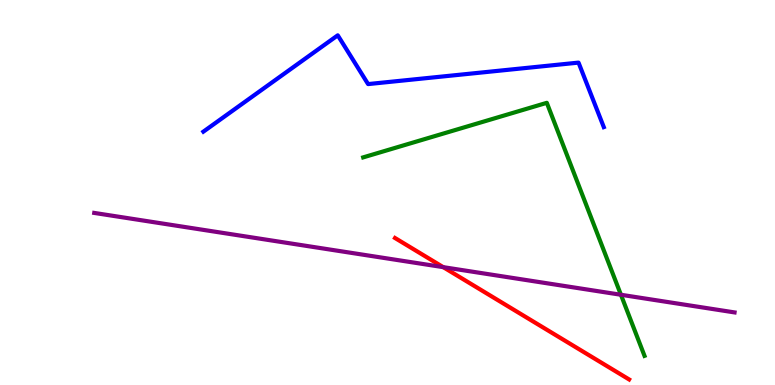[{'lines': ['blue', 'red'], 'intersections': []}, {'lines': ['green', 'red'], 'intersections': []}, {'lines': ['purple', 'red'], 'intersections': [{'x': 5.72, 'y': 3.06}]}, {'lines': ['blue', 'green'], 'intersections': []}, {'lines': ['blue', 'purple'], 'intersections': []}, {'lines': ['green', 'purple'], 'intersections': [{'x': 8.01, 'y': 2.34}]}]